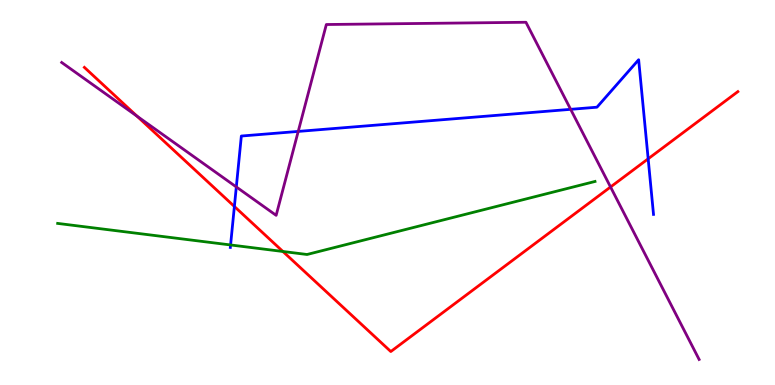[{'lines': ['blue', 'red'], 'intersections': [{'x': 3.02, 'y': 4.64}, {'x': 8.36, 'y': 5.88}]}, {'lines': ['green', 'red'], 'intersections': [{'x': 3.65, 'y': 3.47}]}, {'lines': ['purple', 'red'], 'intersections': [{'x': 1.77, 'y': 6.98}, {'x': 7.88, 'y': 5.14}]}, {'lines': ['blue', 'green'], 'intersections': [{'x': 2.98, 'y': 3.64}]}, {'lines': ['blue', 'purple'], 'intersections': [{'x': 3.05, 'y': 5.14}, {'x': 3.85, 'y': 6.59}, {'x': 7.36, 'y': 7.16}]}, {'lines': ['green', 'purple'], 'intersections': []}]